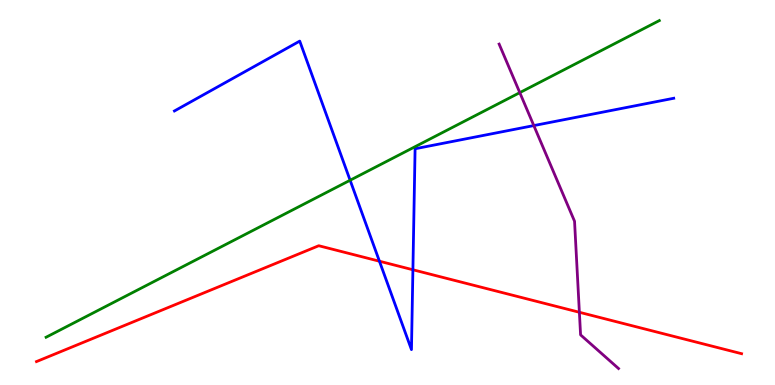[{'lines': ['blue', 'red'], 'intersections': [{'x': 4.9, 'y': 3.21}, {'x': 5.33, 'y': 2.99}]}, {'lines': ['green', 'red'], 'intersections': []}, {'lines': ['purple', 'red'], 'intersections': [{'x': 7.48, 'y': 1.89}]}, {'lines': ['blue', 'green'], 'intersections': [{'x': 4.52, 'y': 5.32}]}, {'lines': ['blue', 'purple'], 'intersections': [{'x': 6.89, 'y': 6.74}]}, {'lines': ['green', 'purple'], 'intersections': [{'x': 6.71, 'y': 7.59}]}]